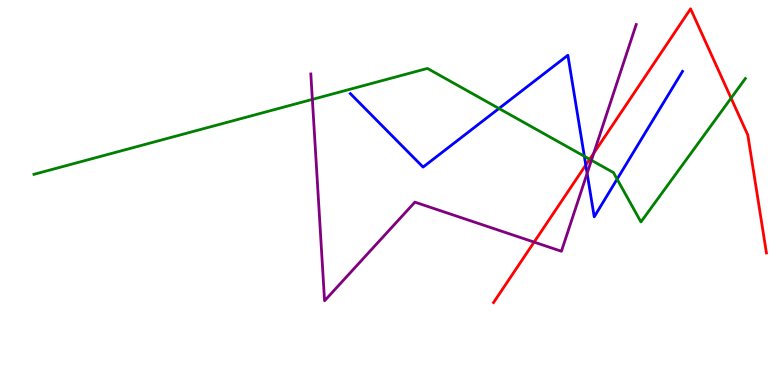[{'lines': ['blue', 'red'], 'intersections': [{'x': 7.56, 'y': 5.71}]}, {'lines': ['green', 'red'], 'intersections': [{'x': 7.61, 'y': 5.86}, {'x': 9.43, 'y': 7.45}]}, {'lines': ['purple', 'red'], 'intersections': [{'x': 6.89, 'y': 3.71}, {'x': 7.66, 'y': 6.02}]}, {'lines': ['blue', 'green'], 'intersections': [{'x': 6.44, 'y': 7.18}, {'x': 7.54, 'y': 5.94}, {'x': 7.96, 'y': 5.35}]}, {'lines': ['blue', 'purple'], 'intersections': [{'x': 7.58, 'y': 5.5}]}, {'lines': ['green', 'purple'], 'intersections': [{'x': 4.03, 'y': 7.42}, {'x': 7.63, 'y': 5.84}]}]